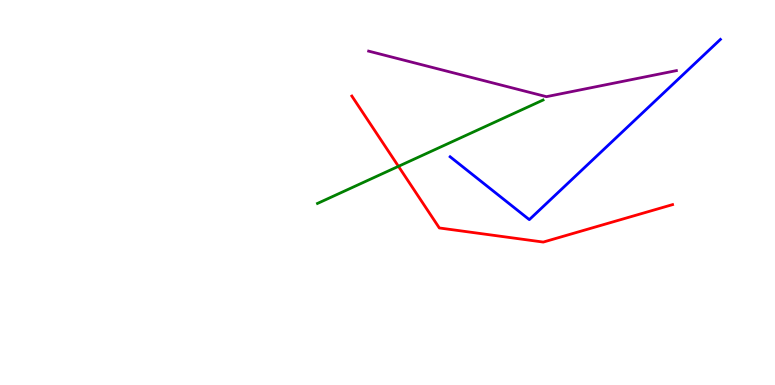[{'lines': ['blue', 'red'], 'intersections': []}, {'lines': ['green', 'red'], 'intersections': [{'x': 5.14, 'y': 5.68}]}, {'lines': ['purple', 'red'], 'intersections': []}, {'lines': ['blue', 'green'], 'intersections': []}, {'lines': ['blue', 'purple'], 'intersections': []}, {'lines': ['green', 'purple'], 'intersections': []}]